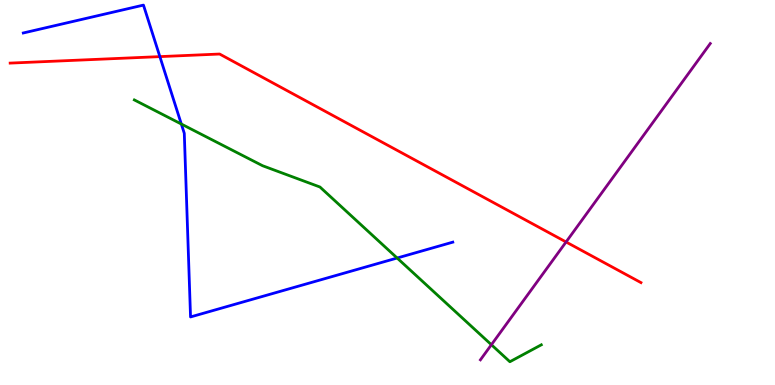[{'lines': ['blue', 'red'], 'intersections': [{'x': 2.06, 'y': 8.53}]}, {'lines': ['green', 'red'], 'intersections': []}, {'lines': ['purple', 'red'], 'intersections': [{'x': 7.3, 'y': 3.71}]}, {'lines': ['blue', 'green'], 'intersections': [{'x': 2.34, 'y': 6.78}, {'x': 5.12, 'y': 3.3}]}, {'lines': ['blue', 'purple'], 'intersections': []}, {'lines': ['green', 'purple'], 'intersections': [{'x': 6.34, 'y': 1.05}]}]